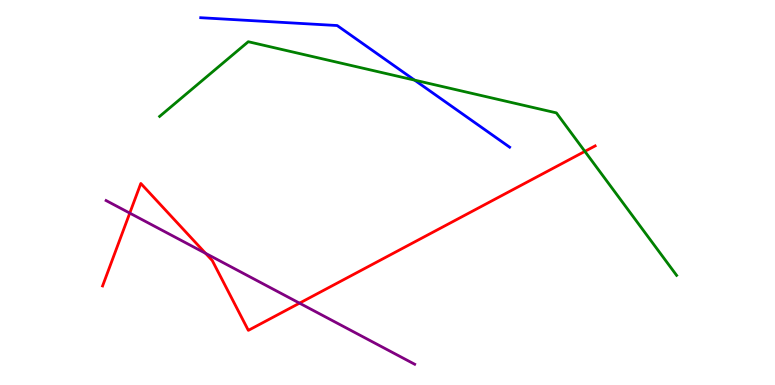[{'lines': ['blue', 'red'], 'intersections': []}, {'lines': ['green', 'red'], 'intersections': [{'x': 7.55, 'y': 6.07}]}, {'lines': ['purple', 'red'], 'intersections': [{'x': 1.67, 'y': 4.46}, {'x': 2.65, 'y': 3.42}, {'x': 3.86, 'y': 2.13}]}, {'lines': ['blue', 'green'], 'intersections': [{'x': 5.35, 'y': 7.92}]}, {'lines': ['blue', 'purple'], 'intersections': []}, {'lines': ['green', 'purple'], 'intersections': []}]